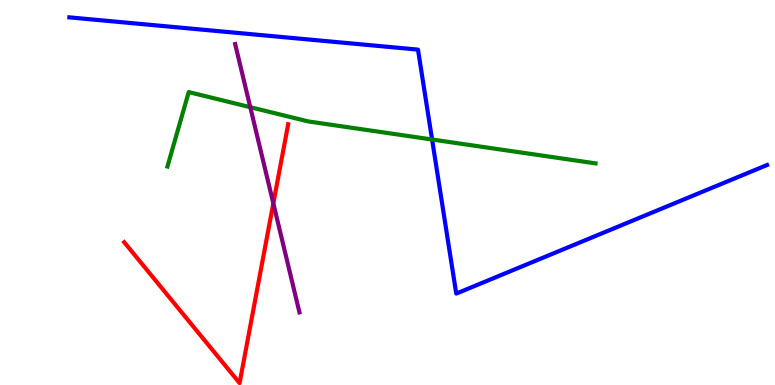[{'lines': ['blue', 'red'], 'intersections': []}, {'lines': ['green', 'red'], 'intersections': []}, {'lines': ['purple', 'red'], 'intersections': [{'x': 3.53, 'y': 4.72}]}, {'lines': ['blue', 'green'], 'intersections': [{'x': 5.58, 'y': 6.38}]}, {'lines': ['blue', 'purple'], 'intersections': []}, {'lines': ['green', 'purple'], 'intersections': [{'x': 3.23, 'y': 7.22}]}]